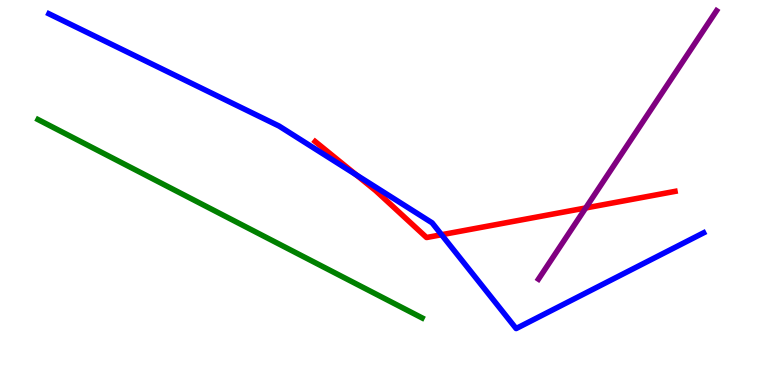[{'lines': ['blue', 'red'], 'intersections': [{'x': 4.6, 'y': 5.46}, {'x': 5.7, 'y': 3.9}]}, {'lines': ['green', 'red'], 'intersections': []}, {'lines': ['purple', 'red'], 'intersections': [{'x': 7.56, 'y': 4.6}]}, {'lines': ['blue', 'green'], 'intersections': []}, {'lines': ['blue', 'purple'], 'intersections': []}, {'lines': ['green', 'purple'], 'intersections': []}]